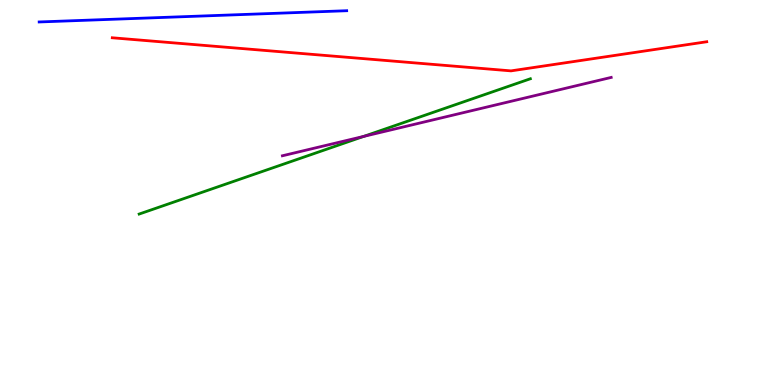[{'lines': ['blue', 'red'], 'intersections': []}, {'lines': ['green', 'red'], 'intersections': []}, {'lines': ['purple', 'red'], 'intersections': []}, {'lines': ['blue', 'green'], 'intersections': []}, {'lines': ['blue', 'purple'], 'intersections': []}, {'lines': ['green', 'purple'], 'intersections': [{'x': 4.69, 'y': 6.46}]}]